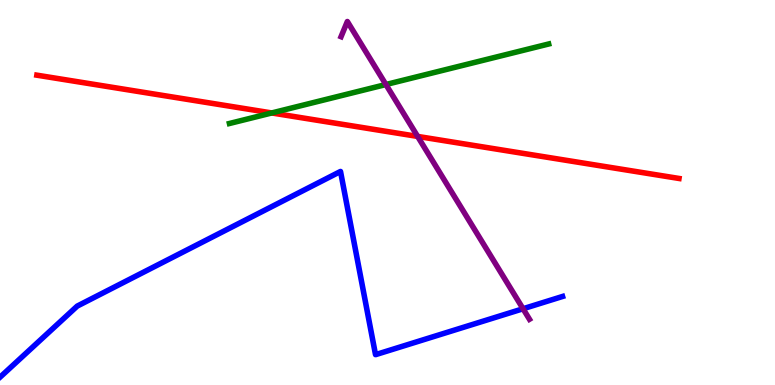[{'lines': ['blue', 'red'], 'intersections': []}, {'lines': ['green', 'red'], 'intersections': [{'x': 3.51, 'y': 7.07}]}, {'lines': ['purple', 'red'], 'intersections': [{'x': 5.39, 'y': 6.46}]}, {'lines': ['blue', 'green'], 'intersections': []}, {'lines': ['blue', 'purple'], 'intersections': [{'x': 6.75, 'y': 1.98}]}, {'lines': ['green', 'purple'], 'intersections': [{'x': 4.98, 'y': 7.8}]}]